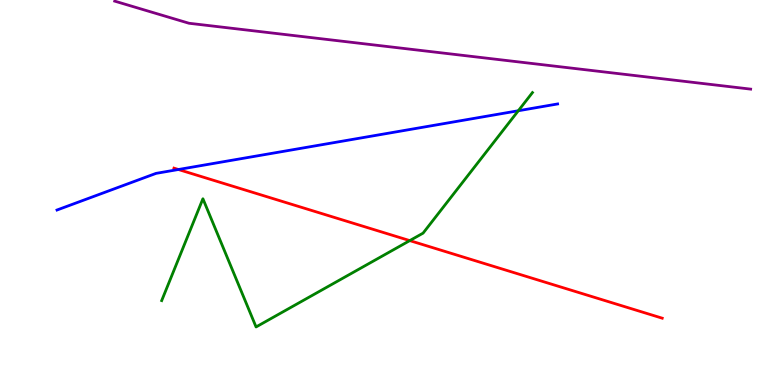[{'lines': ['blue', 'red'], 'intersections': [{'x': 2.3, 'y': 5.6}]}, {'lines': ['green', 'red'], 'intersections': [{'x': 5.29, 'y': 3.75}]}, {'lines': ['purple', 'red'], 'intersections': []}, {'lines': ['blue', 'green'], 'intersections': [{'x': 6.69, 'y': 7.12}]}, {'lines': ['blue', 'purple'], 'intersections': []}, {'lines': ['green', 'purple'], 'intersections': []}]